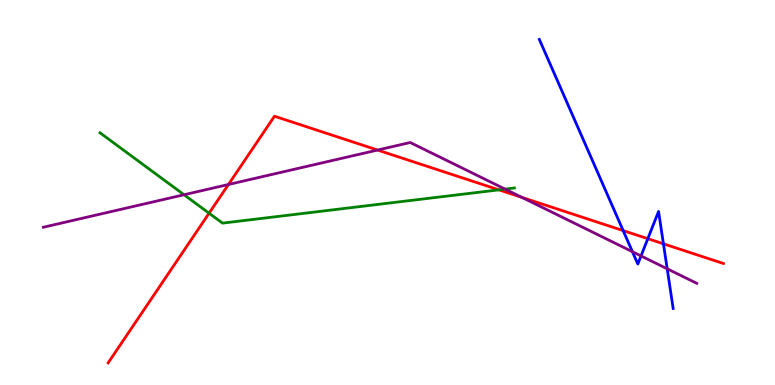[{'lines': ['blue', 'red'], 'intersections': [{'x': 8.04, 'y': 4.01}, {'x': 8.36, 'y': 3.8}, {'x': 8.56, 'y': 3.67}]}, {'lines': ['green', 'red'], 'intersections': [{'x': 2.7, 'y': 4.46}, {'x': 6.44, 'y': 5.07}]}, {'lines': ['purple', 'red'], 'intersections': [{'x': 2.95, 'y': 5.21}, {'x': 4.87, 'y': 6.1}, {'x': 6.73, 'y': 4.87}]}, {'lines': ['blue', 'green'], 'intersections': []}, {'lines': ['blue', 'purple'], 'intersections': [{'x': 8.16, 'y': 3.46}, {'x': 8.27, 'y': 3.35}, {'x': 8.61, 'y': 3.02}]}, {'lines': ['green', 'purple'], 'intersections': [{'x': 2.37, 'y': 4.94}, {'x': 6.52, 'y': 5.09}]}]